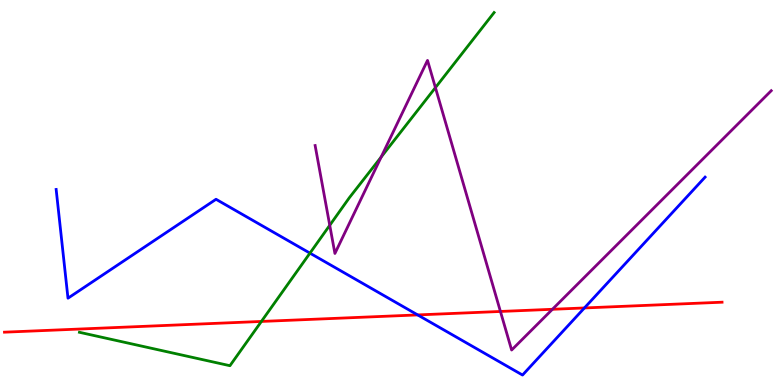[{'lines': ['blue', 'red'], 'intersections': [{'x': 5.39, 'y': 1.82}, {'x': 7.54, 'y': 2.0}]}, {'lines': ['green', 'red'], 'intersections': [{'x': 3.37, 'y': 1.65}]}, {'lines': ['purple', 'red'], 'intersections': [{'x': 6.46, 'y': 1.91}, {'x': 7.13, 'y': 1.97}]}, {'lines': ['blue', 'green'], 'intersections': [{'x': 4.0, 'y': 3.42}]}, {'lines': ['blue', 'purple'], 'intersections': []}, {'lines': ['green', 'purple'], 'intersections': [{'x': 4.25, 'y': 4.15}, {'x': 4.92, 'y': 5.92}, {'x': 5.62, 'y': 7.72}]}]